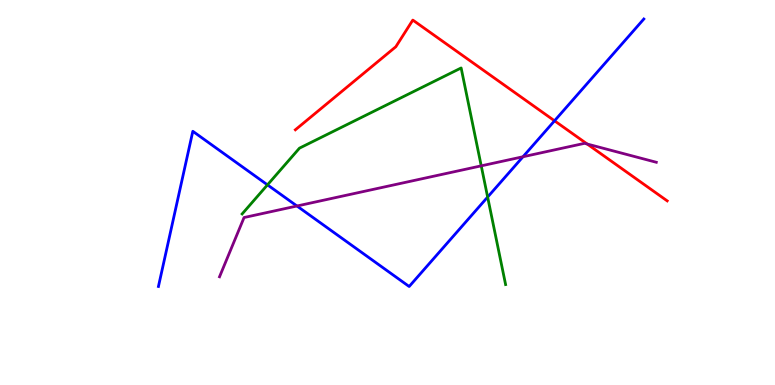[{'lines': ['blue', 'red'], 'intersections': [{'x': 7.16, 'y': 6.86}]}, {'lines': ['green', 'red'], 'intersections': []}, {'lines': ['purple', 'red'], 'intersections': [{'x': 7.58, 'y': 6.26}]}, {'lines': ['blue', 'green'], 'intersections': [{'x': 3.45, 'y': 5.2}, {'x': 6.29, 'y': 4.88}]}, {'lines': ['blue', 'purple'], 'intersections': [{'x': 3.83, 'y': 4.65}, {'x': 6.75, 'y': 5.93}]}, {'lines': ['green', 'purple'], 'intersections': [{'x': 6.21, 'y': 5.69}]}]